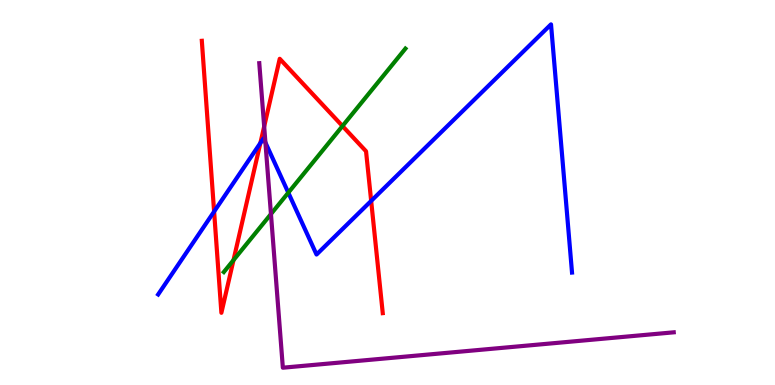[{'lines': ['blue', 'red'], 'intersections': [{'x': 2.76, 'y': 4.5}, {'x': 3.36, 'y': 6.29}, {'x': 4.79, 'y': 4.78}]}, {'lines': ['green', 'red'], 'intersections': [{'x': 3.01, 'y': 3.24}, {'x': 4.42, 'y': 6.73}]}, {'lines': ['purple', 'red'], 'intersections': [{'x': 3.41, 'y': 6.71}]}, {'lines': ['blue', 'green'], 'intersections': [{'x': 3.72, 'y': 5.0}]}, {'lines': ['blue', 'purple'], 'intersections': [{'x': 3.42, 'y': 6.3}]}, {'lines': ['green', 'purple'], 'intersections': [{'x': 3.5, 'y': 4.44}]}]